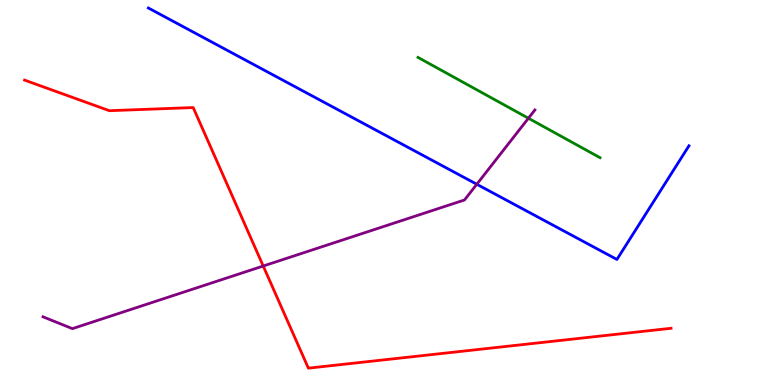[{'lines': ['blue', 'red'], 'intersections': []}, {'lines': ['green', 'red'], 'intersections': []}, {'lines': ['purple', 'red'], 'intersections': [{'x': 3.4, 'y': 3.09}]}, {'lines': ['blue', 'green'], 'intersections': []}, {'lines': ['blue', 'purple'], 'intersections': [{'x': 6.15, 'y': 5.21}]}, {'lines': ['green', 'purple'], 'intersections': [{'x': 6.82, 'y': 6.93}]}]